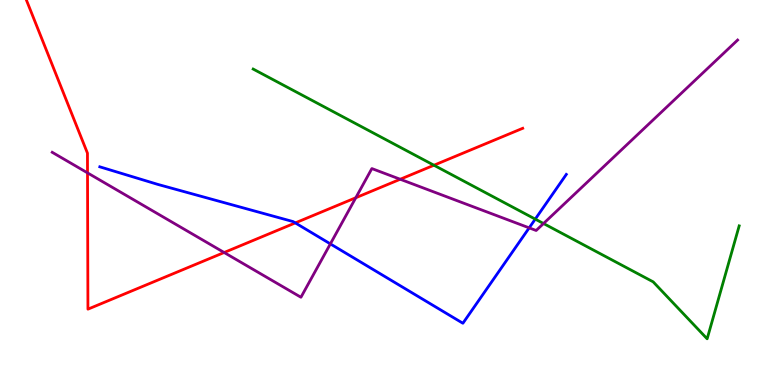[{'lines': ['blue', 'red'], 'intersections': [{'x': 3.81, 'y': 4.21}]}, {'lines': ['green', 'red'], 'intersections': [{'x': 5.6, 'y': 5.71}]}, {'lines': ['purple', 'red'], 'intersections': [{'x': 1.13, 'y': 5.51}, {'x': 2.89, 'y': 3.44}, {'x': 4.59, 'y': 4.86}, {'x': 5.16, 'y': 5.34}]}, {'lines': ['blue', 'green'], 'intersections': [{'x': 6.91, 'y': 4.31}]}, {'lines': ['blue', 'purple'], 'intersections': [{'x': 4.26, 'y': 3.67}, {'x': 6.83, 'y': 4.08}]}, {'lines': ['green', 'purple'], 'intersections': [{'x': 7.01, 'y': 4.19}]}]